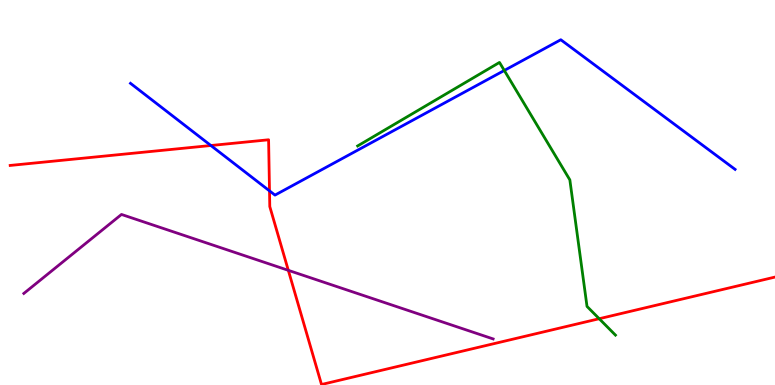[{'lines': ['blue', 'red'], 'intersections': [{'x': 2.72, 'y': 6.22}, {'x': 3.48, 'y': 5.04}]}, {'lines': ['green', 'red'], 'intersections': [{'x': 7.73, 'y': 1.72}]}, {'lines': ['purple', 'red'], 'intersections': [{'x': 3.72, 'y': 2.98}]}, {'lines': ['blue', 'green'], 'intersections': [{'x': 6.51, 'y': 8.17}]}, {'lines': ['blue', 'purple'], 'intersections': []}, {'lines': ['green', 'purple'], 'intersections': []}]